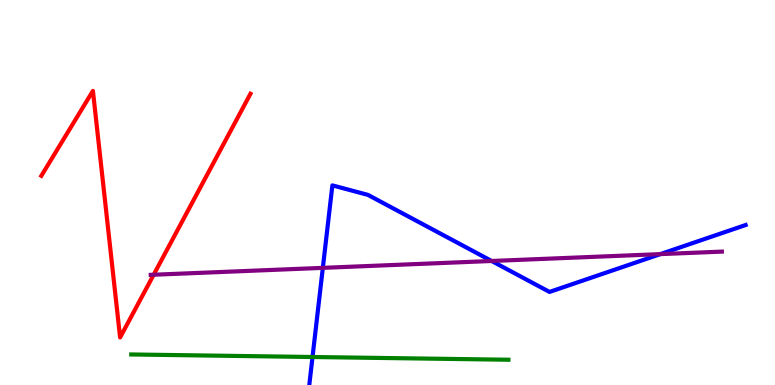[{'lines': ['blue', 'red'], 'intersections': []}, {'lines': ['green', 'red'], 'intersections': []}, {'lines': ['purple', 'red'], 'intersections': [{'x': 1.98, 'y': 2.86}]}, {'lines': ['blue', 'green'], 'intersections': [{'x': 4.03, 'y': 0.727}]}, {'lines': ['blue', 'purple'], 'intersections': [{'x': 4.17, 'y': 3.04}, {'x': 6.34, 'y': 3.22}, {'x': 8.52, 'y': 3.4}]}, {'lines': ['green', 'purple'], 'intersections': []}]